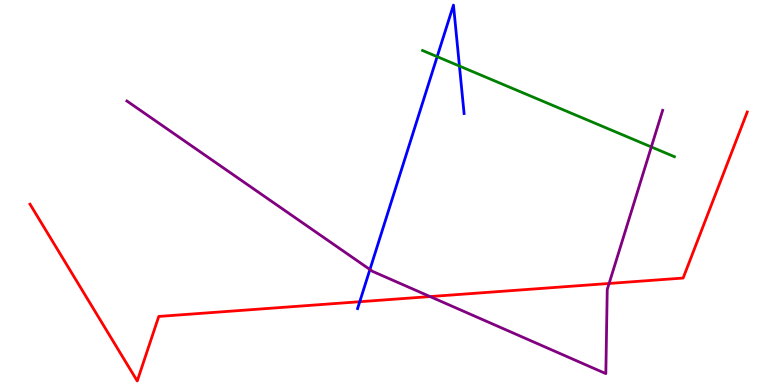[{'lines': ['blue', 'red'], 'intersections': [{'x': 4.64, 'y': 2.16}]}, {'lines': ['green', 'red'], 'intersections': []}, {'lines': ['purple', 'red'], 'intersections': [{'x': 5.55, 'y': 2.3}, {'x': 7.86, 'y': 2.64}]}, {'lines': ['blue', 'green'], 'intersections': [{'x': 5.64, 'y': 8.53}, {'x': 5.93, 'y': 8.28}]}, {'lines': ['blue', 'purple'], 'intersections': [{'x': 4.77, 'y': 3.0}]}, {'lines': ['green', 'purple'], 'intersections': [{'x': 8.4, 'y': 6.18}]}]